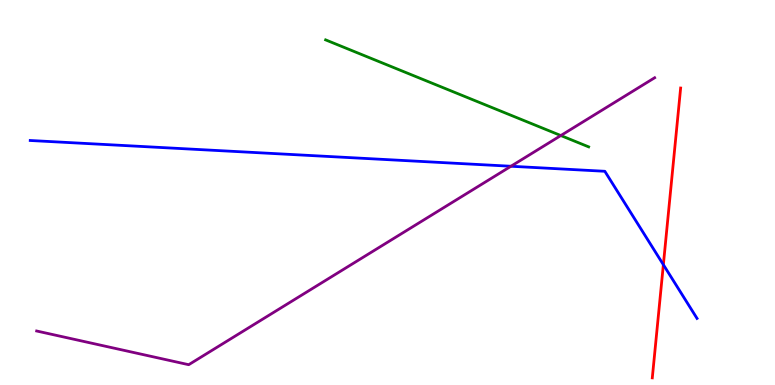[{'lines': ['blue', 'red'], 'intersections': [{'x': 8.56, 'y': 3.12}]}, {'lines': ['green', 'red'], 'intersections': []}, {'lines': ['purple', 'red'], 'intersections': []}, {'lines': ['blue', 'green'], 'intersections': []}, {'lines': ['blue', 'purple'], 'intersections': [{'x': 6.59, 'y': 5.68}]}, {'lines': ['green', 'purple'], 'intersections': [{'x': 7.24, 'y': 6.48}]}]